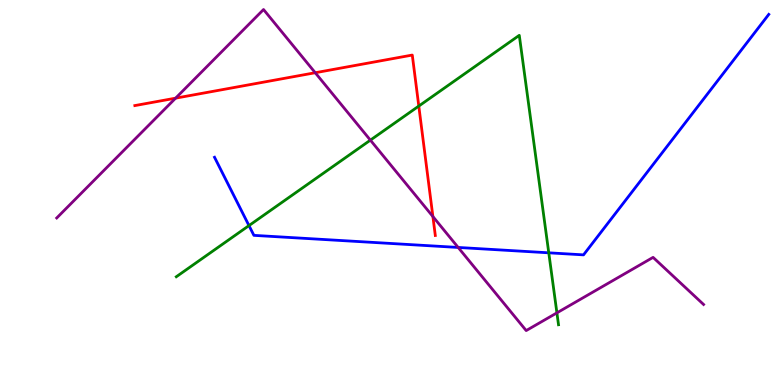[{'lines': ['blue', 'red'], 'intersections': []}, {'lines': ['green', 'red'], 'intersections': [{'x': 5.4, 'y': 7.25}]}, {'lines': ['purple', 'red'], 'intersections': [{'x': 2.27, 'y': 7.45}, {'x': 4.07, 'y': 8.11}, {'x': 5.59, 'y': 4.38}]}, {'lines': ['blue', 'green'], 'intersections': [{'x': 3.21, 'y': 4.14}, {'x': 7.08, 'y': 3.43}]}, {'lines': ['blue', 'purple'], 'intersections': [{'x': 5.91, 'y': 3.57}]}, {'lines': ['green', 'purple'], 'intersections': [{'x': 4.78, 'y': 6.36}, {'x': 7.19, 'y': 1.87}]}]